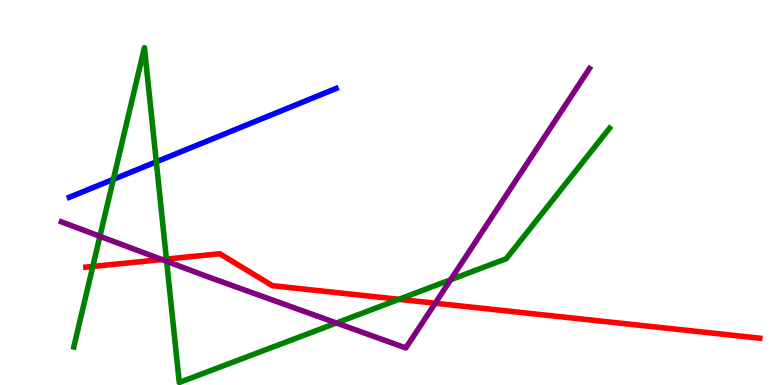[{'lines': ['blue', 'red'], 'intersections': []}, {'lines': ['green', 'red'], 'intersections': [{'x': 1.2, 'y': 3.08}, {'x': 2.15, 'y': 3.27}, {'x': 5.15, 'y': 2.23}]}, {'lines': ['purple', 'red'], 'intersections': [{'x': 2.09, 'y': 3.26}, {'x': 5.62, 'y': 2.12}]}, {'lines': ['blue', 'green'], 'intersections': [{'x': 1.46, 'y': 5.34}, {'x': 2.02, 'y': 5.8}]}, {'lines': ['blue', 'purple'], 'intersections': []}, {'lines': ['green', 'purple'], 'intersections': [{'x': 1.29, 'y': 3.86}, {'x': 2.15, 'y': 3.21}, {'x': 4.34, 'y': 1.61}, {'x': 5.81, 'y': 2.73}]}]